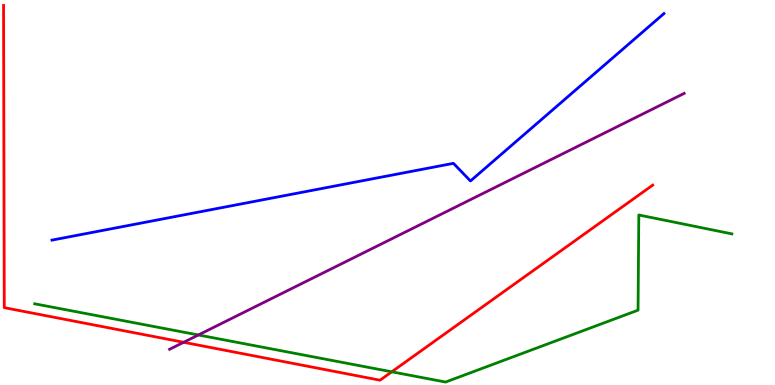[{'lines': ['blue', 'red'], 'intersections': []}, {'lines': ['green', 'red'], 'intersections': [{'x': 5.05, 'y': 0.343}]}, {'lines': ['purple', 'red'], 'intersections': [{'x': 2.37, 'y': 1.11}]}, {'lines': ['blue', 'green'], 'intersections': []}, {'lines': ['blue', 'purple'], 'intersections': []}, {'lines': ['green', 'purple'], 'intersections': [{'x': 2.56, 'y': 1.3}]}]